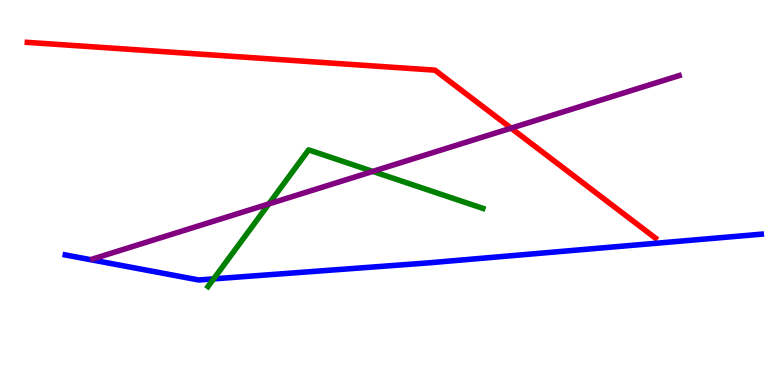[{'lines': ['blue', 'red'], 'intersections': []}, {'lines': ['green', 'red'], 'intersections': []}, {'lines': ['purple', 'red'], 'intersections': [{'x': 6.59, 'y': 6.67}]}, {'lines': ['blue', 'green'], 'intersections': [{'x': 2.76, 'y': 2.76}]}, {'lines': ['blue', 'purple'], 'intersections': []}, {'lines': ['green', 'purple'], 'intersections': [{'x': 3.47, 'y': 4.7}, {'x': 4.81, 'y': 5.55}]}]